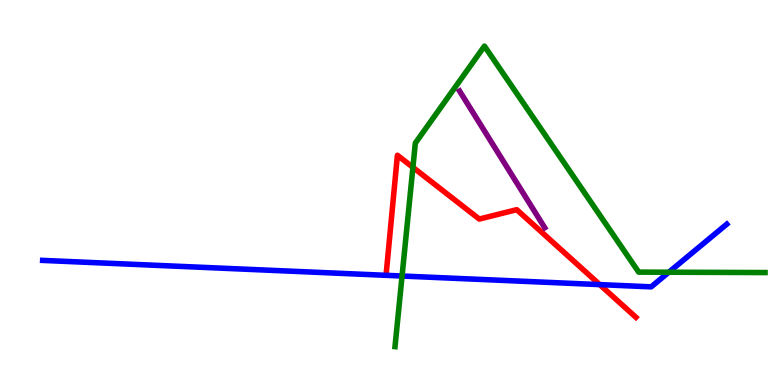[{'lines': ['blue', 'red'], 'intersections': [{'x': 7.74, 'y': 2.61}]}, {'lines': ['green', 'red'], 'intersections': [{'x': 5.33, 'y': 5.65}]}, {'lines': ['purple', 'red'], 'intersections': []}, {'lines': ['blue', 'green'], 'intersections': [{'x': 5.19, 'y': 2.83}, {'x': 8.63, 'y': 2.93}]}, {'lines': ['blue', 'purple'], 'intersections': []}, {'lines': ['green', 'purple'], 'intersections': []}]